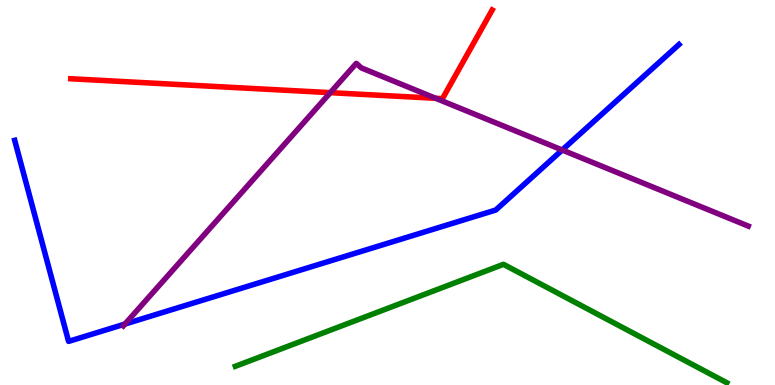[{'lines': ['blue', 'red'], 'intersections': []}, {'lines': ['green', 'red'], 'intersections': []}, {'lines': ['purple', 'red'], 'intersections': [{'x': 4.26, 'y': 7.59}, {'x': 5.62, 'y': 7.45}]}, {'lines': ['blue', 'green'], 'intersections': []}, {'lines': ['blue', 'purple'], 'intersections': [{'x': 1.61, 'y': 1.58}, {'x': 7.25, 'y': 6.1}]}, {'lines': ['green', 'purple'], 'intersections': []}]